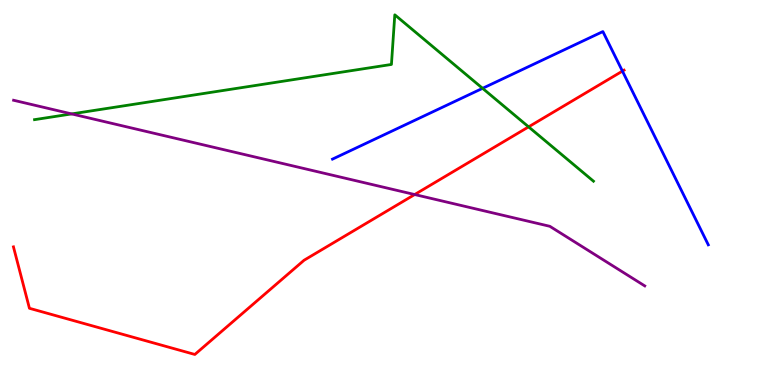[{'lines': ['blue', 'red'], 'intersections': [{'x': 8.03, 'y': 8.15}]}, {'lines': ['green', 'red'], 'intersections': [{'x': 6.82, 'y': 6.7}]}, {'lines': ['purple', 'red'], 'intersections': [{'x': 5.35, 'y': 4.95}]}, {'lines': ['blue', 'green'], 'intersections': [{'x': 6.23, 'y': 7.71}]}, {'lines': ['blue', 'purple'], 'intersections': []}, {'lines': ['green', 'purple'], 'intersections': [{'x': 0.924, 'y': 7.04}]}]